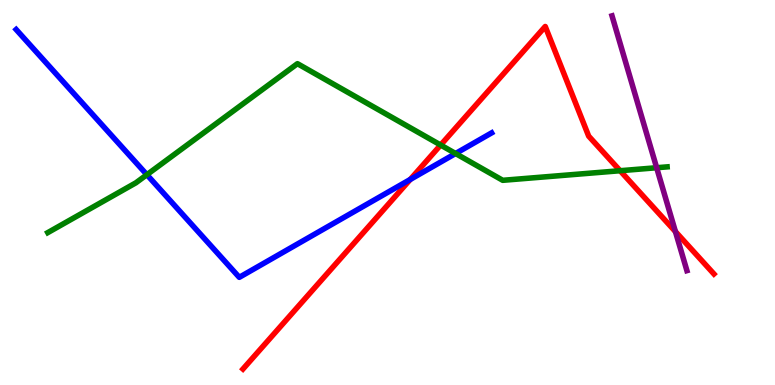[{'lines': ['blue', 'red'], 'intersections': [{'x': 5.29, 'y': 5.34}]}, {'lines': ['green', 'red'], 'intersections': [{'x': 5.69, 'y': 6.23}, {'x': 8.0, 'y': 5.57}]}, {'lines': ['purple', 'red'], 'intersections': [{'x': 8.72, 'y': 3.98}]}, {'lines': ['blue', 'green'], 'intersections': [{'x': 1.9, 'y': 5.46}, {'x': 5.88, 'y': 6.01}]}, {'lines': ['blue', 'purple'], 'intersections': []}, {'lines': ['green', 'purple'], 'intersections': [{'x': 8.47, 'y': 5.64}]}]